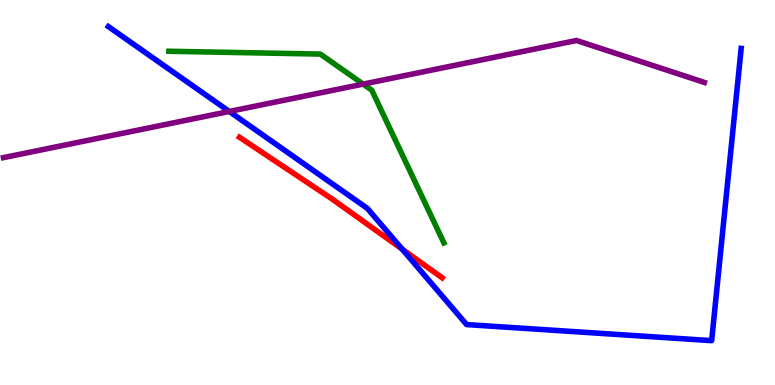[{'lines': ['blue', 'red'], 'intersections': [{'x': 5.19, 'y': 3.53}]}, {'lines': ['green', 'red'], 'intersections': []}, {'lines': ['purple', 'red'], 'intersections': []}, {'lines': ['blue', 'green'], 'intersections': []}, {'lines': ['blue', 'purple'], 'intersections': [{'x': 2.96, 'y': 7.1}]}, {'lines': ['green', 'purple'], 'intersections': [{'x': 4.69, 'y': 7.82}]}]